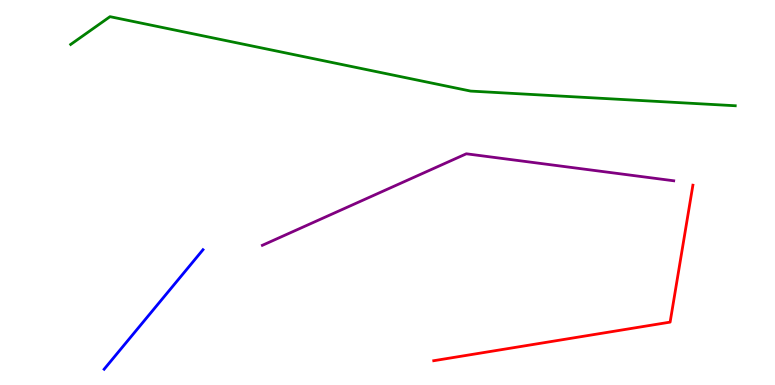[{'lines': ['blue', 'red'], 'intersections': []}, {'lines': ['green', 'red'], 'intersections': []}, {'lines': ['purple', 'red'], 'intersections': []}, {'lines': ['blue', 'green'], 'intersections': []}, {'lines': ['blue', 'purple'], 'intersections': []}, {'lines': ['green', 'purple'], 'intersections': []}]